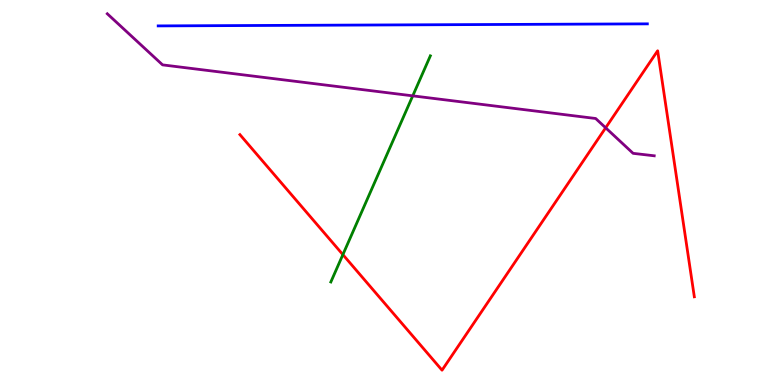[{'lines': ['blue', 'red'], 'intersections': []}, {'lines': ['green', 'red'], 'intersections': [{'x': 4.42, 'y': 3.39}]}, {'lines': ['purple', 'red'], 'intersections': [{'x': 7.81, 'y': 6.68}]}, {'lines': ['blue', 'green'], 'intersections': []}, {'lines': ['blue', 'purple'], 'intersections': []}, {'lines': ['green', 'purple'], 'intersections': [{'x': 5.33, 'y': 7.51}]}]